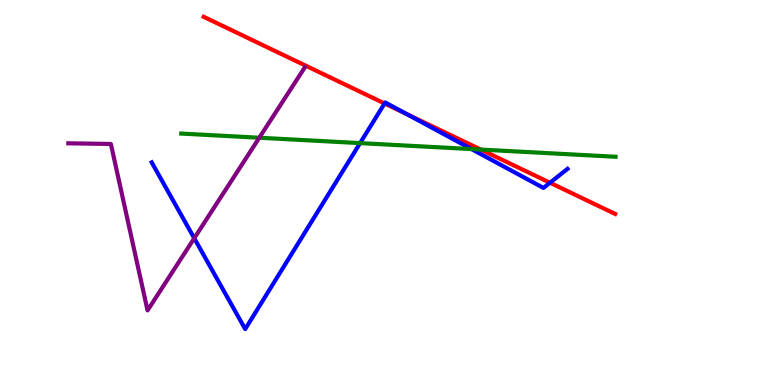[{'lines': ['blue', 'red'], 'intersections': [{'x': 4.96, 'y': 7.31}, {'x': 5.25, 'y': 7.04}, {'x': 7.1, 'y': 5.25}]}, {'lines': ['green', 'red'], 'intersections': [{'x': 6.2, 'y': 6.12}]}, {'lines': ['purple', 'red'], 'intersections': []}, {'lines': ['blue', 'green'], 'intersections': [{'x': 4.65, 'y': 6.28}, {'x': 6.08, 'y': 6.13}]}, {'lines': ['blue', 'purple'], 'intersections': [{'x': 2.51, 'y': 3.81}]}, {'lines': ['green', 'purple'], 'intersections': [{'x': 3.35, 'y': 6.42}]}]